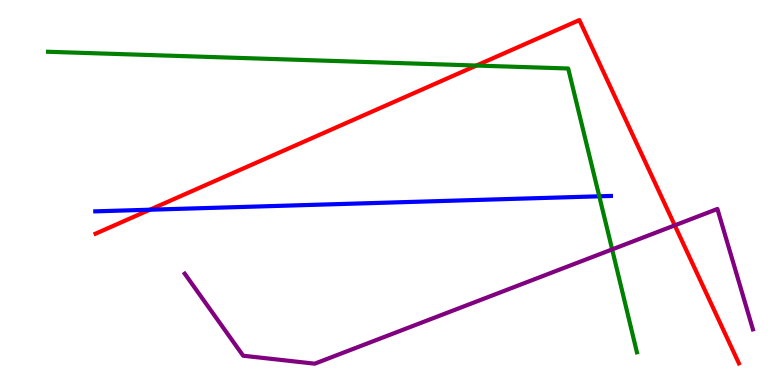[{'lines': ['blue', 'red'], 'intersections': [{'x': 1.93, 'y': 4.55}]}, {'lines': ['green', 'red'], 'intersections': [{'x': 6.15, 'y': 8.3}]}, {'lines': ['purple', 'red'], 'intersections': [{'x': 8.71, 'y': 4.15}]}, {'lines': ['blue', 'green'], 'intersections': [{'x': 7.73, 'y': 4.9}]}, {'lines': ['blue', 'purple'], 'intersections': []}, {'lines': ['green', 'purple'], 'intersections': [{'x': 7.9, 'y': 3.52}]}]